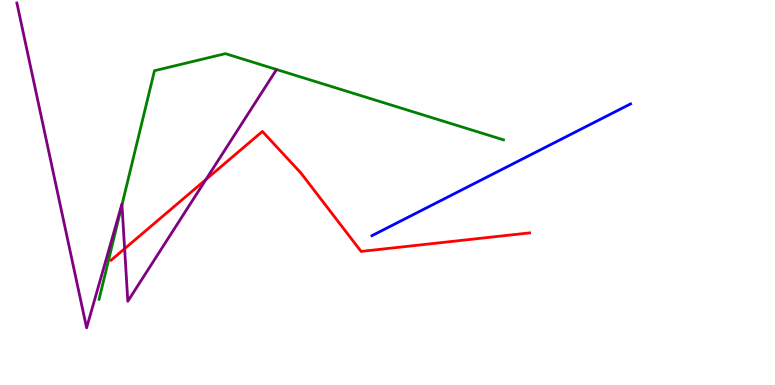[{'lines': ['blue', 'red'], 'intersections': []}, {'lines': ['green', 'red'], 'intersections': []}, {'lines': ['purple', 'red'], 'intersections': [{'x': 1.61, 'y': 3.54}, {'x': 2.66, 'y': 5.34}]}, {'lines': ['blue', 'green'], 'intersections': []}, {'lines': ['blue', 'purple'], 'intersections': []}, {'lines': ['green', 'purple'], 'intersections': [{'x': 1.57, 'y': 4.68}]}]